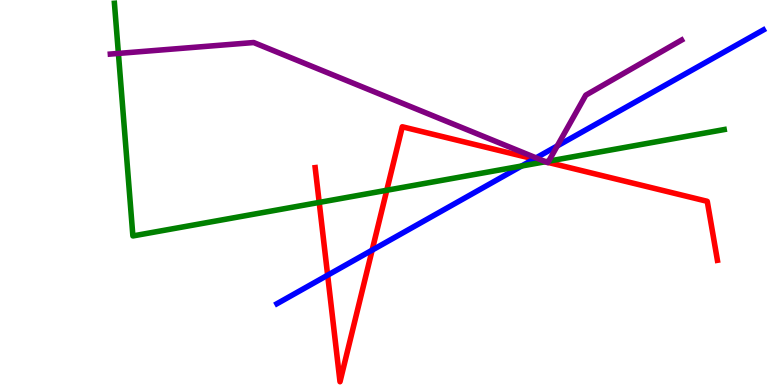[{'lines': ['blue', 'red'], 'intersections': [{'x': 4.23, 'y': 2.85}, {'x': 4.8, 'y': 3.5}, {'x': 6.89, 'y': 5.87}]}, {'lines': ['green', 'red'], 'intersections': [{'x': 4.12, 'y': 4.74}, {'x': 4.99, 'y': 5.06}, {'x': 7.04, 'y': 5.8}]}, {'lines': ['purple', 'red'], 'intersections': [{'x': 7.04, 'y': 5.8}, {'x': 7.07, 'y': 5.78}]}, {'lines': ['blue', 'green'], 'intersections': [{'x': 6.73, 'y': 5.69}]}, {'lines': ['blue', 'purple'], 'intersections': [{'x': 6.92, 'y': 5.9}, {'x': 7.19, 'y': 6.21}]}, {'lines': ['green', 'purple'], 'intersections': [{'x': 1.53, 'y': 8.61}, {'x': 7.04, 'y': 5.8}, {'x': 7.08, 'y': 5.81}]}]